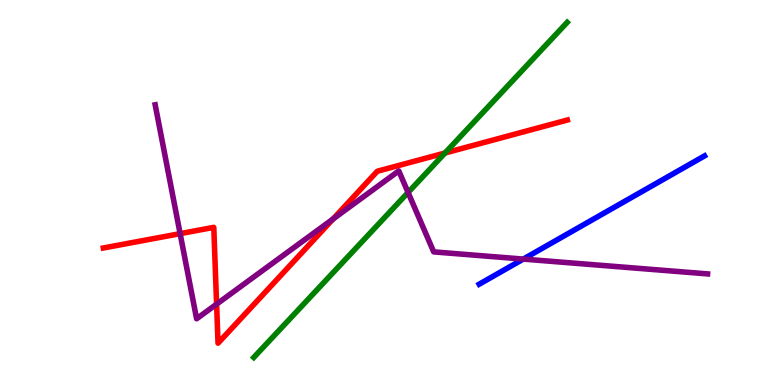[{'lines': ['blue', 'red'], 'intersections': []}, {'lines': ['green', 'red'], 'intersections': [{'x': 5.74, 'y': 6.03}]}, {'lines': ['purple', 'red'], 'intersections': [{'x': 2.32, 'y': 3.93}, {'x': 2.79, 'y': 2.1}, {'x': 4.3, 'y': 4.31}]}, {'lines': ['blue', 'green'], 'intersections': []}, {'lines': ['blue', 'purple'], 'intersections': [{'x': 6.75, 'y': 3.27}]}, {'lines': ['green', 'purple'], 'intersections': [{'x': 5.27, 'y': 5.0}]}]